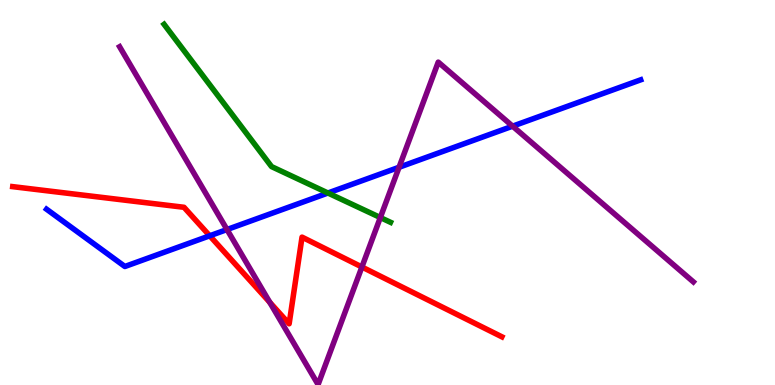[{'lines': ['blue', 'red'], 'intersections': [{'x': 2.71, 'y': 3.88}]}, {'lines': ['green', 'red'], 'intersections': []}, {'lines': ['purple', 'red'], 'intersections': [{'x': 3.48, 'y': 2.15}, {'x': 4.67, 'y': 3.07}]}, {'lines': ['blue', 'green'], 'intersections': [{'x': 4.23, 'y': 4.99}]}, {'lines': ['blue', 'purple'], 'intersections': [{'x': 2.93, 'y': 4.04}, {'x': 5.15, 'y': 5.66}, {'x': 6.61, 'y': 6.72}]}, {'lines': ['green', 'purple'], 'intersections': [{'x': 4.91, 'y': 4.35}]}]